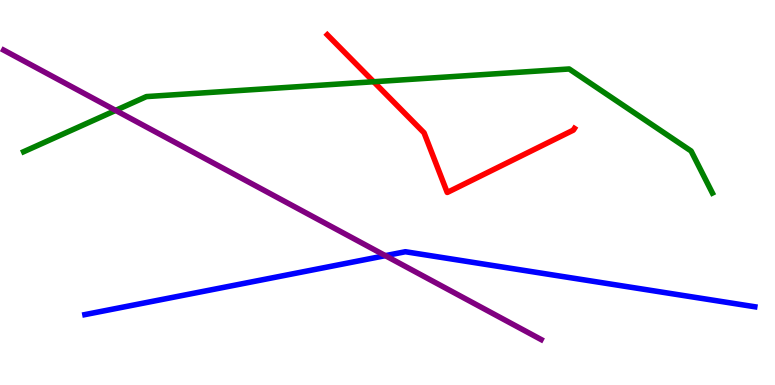[{'lines': ['blue', 'red'], 'intersections': []}, {'lines': ['green', 'red'], 'intersections': [{'x': 4.82, 'y': 7.88}]}, {'lines': ['purple', 'red'], 'intersections': []}, {'lines': ['blue', 'green'], 'intersections': []}, {'lines': ['blue', 'purple'], 'intersections': [{'x': 4.97, 'y': 3.36}]}, {'lines': ['green', 'purple'], 'intersections': [{'x': 1.49, 'y': 7.13}]}]